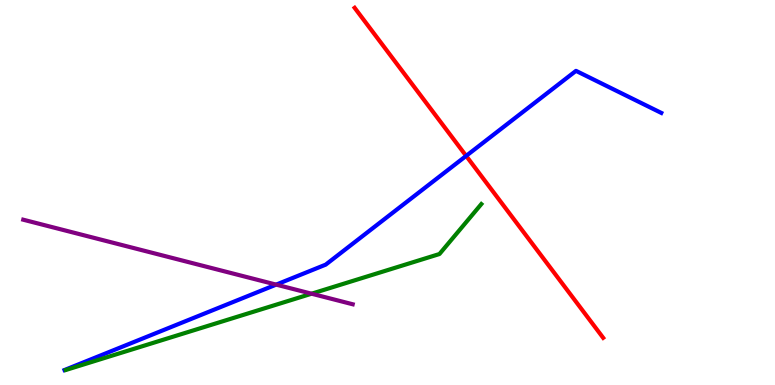[{'lines': ['blue', 'red'], 'intersections': [{'x': 6.01, 'y': 5.95}]}, {'lines': ['green', 'red'], 'intersections': []}, {'lines': ['purple', 'red'], 'intersections': []}, {'lines': ['blue', 'green'], 'intersections': []}, {'lines': ['blue', 'purple'], 'intersections': [{'x': 3.56, 'y': 2.61}]}, {'lines': ['green', 'purple'], 'intersections': [{'x': 4.02, 'y': 2.37}]}]